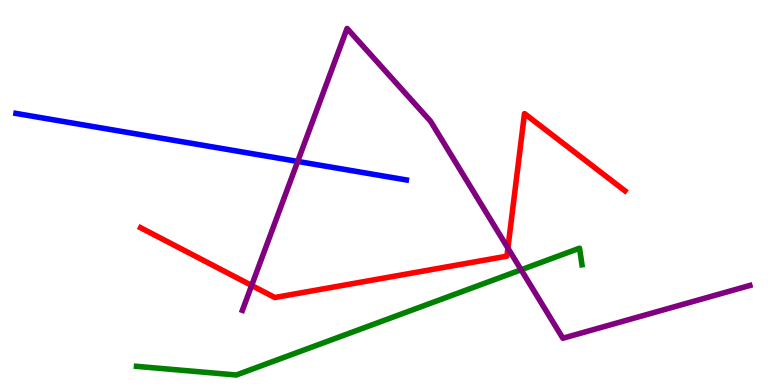[{'lines': ['blue', 'red'], 'intersections': []}, {'lines': ['green', 'red'], 'intersections': []}, {'lines': ['purple', 'red'], 'intersections': [{'x': 3.25, 'y': 2.59}, {'x': 6.55, 'y': 3.56}]}, {'lines': ['blue', 'green'], 'intersections': []}, {'lines': ['blue', 'purple'], 'intersections': [{'x': 3.84, 'y': 5.81}]}, {'lines': ['green', 'purple'], 'intersections': [{'x': 6.72, 'y': 2.99}]}]